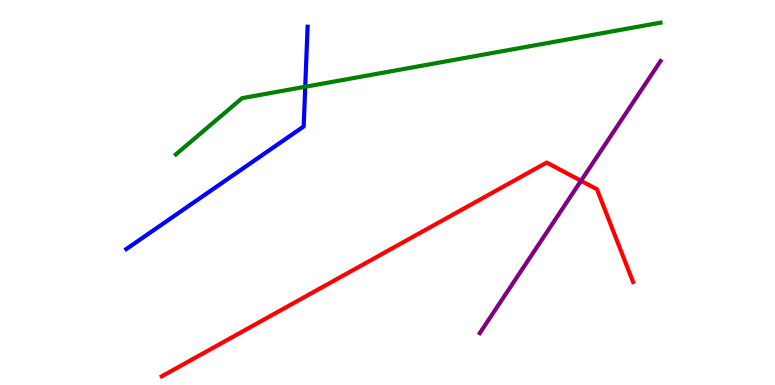[{'lines': ['blue', 'red'], 'intersections': []}, {'lines': ['green', 'red'], 'intersections': []}, {'lines': ['purple', 'red'], 'intersections': [{'x': 7.5, 'y': 5.3}]}, {'lines': ['blue', 'green'], 'intersections': [{'x': 3.94, 'y': 7.75}]}, {'lines': ['blue', 'purple'], 'intersections': []}, {'lines': ['green', 'purple'], 'intersections': []}]